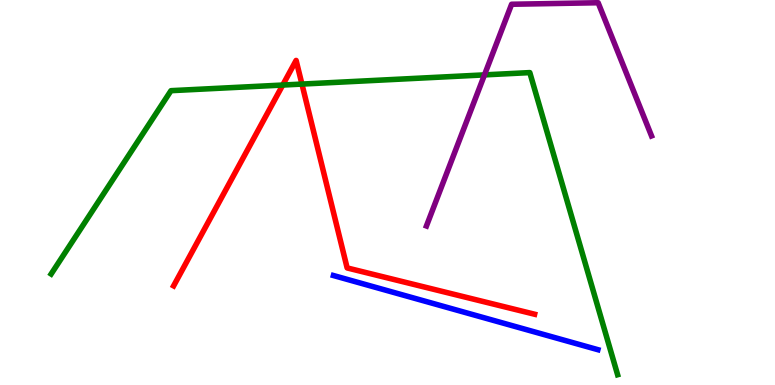[{'lines': ['blue', 'red'], 'intersections': []}, {'lines': ['green', 'red'], 'intersections': [{'x': 3.65, 'y': 7.79}, {'x': 3.9, 'y': 7.82}]}, {'lines': ['purple', 'red'], 'intersections': []}, {'lines': ['blue', 'green'], 'intersections': []}, {'lines': ['blue', 'purple'], 'intersections': []}, {'lines': ['green', 'purple'], 'intersections': [{'x': 6.25, 'y': 8.06}]}]